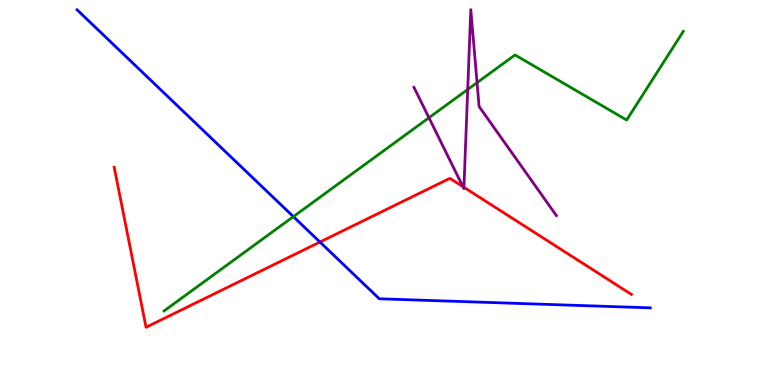[{'lines': ['blue', 'red'], 'intersections': [{'x': 4.13, 'y': 3.71}]}, {'lines': ['green', 'red'], 'intersections': []}, {'lines': ['purple', 'red'], 'intersections': [{'x': 5.97, 'y': 5.15}, {'x': 5.99, 'y': 5.14}]}, {'lines': ['blue', 'green'], 'intersections': [{'x': 3.79, 'y': 4.37}]}, {'lines': ['blue', 'purple'], 'intersections': []}, {'lines': ['green', 'purple'], 'intersections': [{'x': 5.53, 'y': 6.94}, {'x': 6.03, 'y': 7.68}, {'x': 6.16, 'y': 7.85}]}]